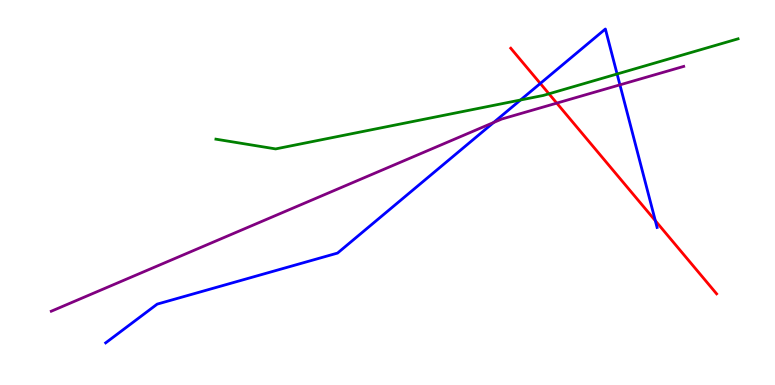[{'lines': ['blue', 'red'], 'intersections': [{'x': 6.97, 'y': 7.83}, {'x': 8.46, 'y': 4.27}]}, {'lines': ['green', 'red'], 'intersections': [{'x': 7.08, 'y': 7.56}]}, {'lines': ['purple', 'red'], 'intersections': [{'x': 7.18, 'y': 7.32}]}, {'lines': ['blue', 'green'], 'intersections': [{'x': 6.72, 'y': 7.4}, {'x': 7.96, 'y': 8.08}]}, {'lines': ['blue', 'purple'], 'intersections': [{'x': 6.37, 'y': 6.82}, {'x': 8.0, 'y': 7.8}]}, {'lines': ['green', 'purple'], 'intersections': []}]